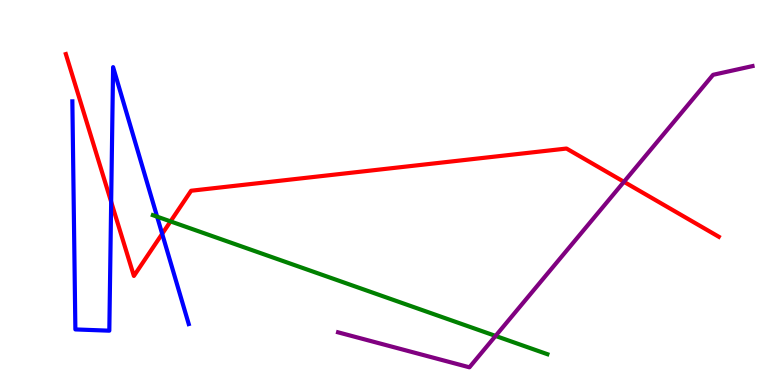[{'lines': ['blue', 'red'], 'intersections': [{'x': 1.43, 'y': 4.76}, {'x': 2.09, 'y': 3.93}]}, {'lines': ['green', 'red'], 'intersections': [{'x': 2.2, 'y': 4.25}]}, {'lines': ['purple', 'red'], 'intersections': [{'x': 8.05, 'y': 5.28}]}, {'lines': ['blue', 'green'], 'intersections': [{'x': 2.03, 'y': 4.37}]}, {'lines': ['blue', 'purple'], 'intersections': []}, {'lines': ['green', 'purple'], 'intersections': [{'x': 6.39, 'y': 1.27}]}]